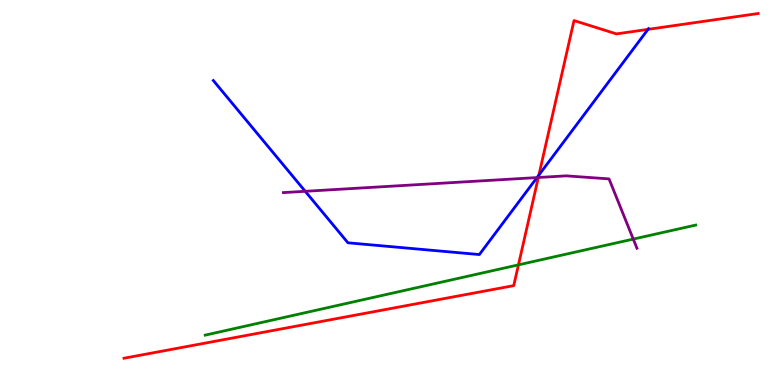[{'lines': ['blue', 'red'], 'intersections': [{'x': 6.95, 'y': 5.45}, {'x': 8.36, 'y': 9.24}]}, {'lines': ['green', 'red'], 'intersections': [{'x': 6.69, 'y': 3.12}]}, {'lines': ['purple', 'red'], 'intersections': [{'x': 6.95, 'y': 5.39}]}, {'lines': ['blue', 'green'], 'intersections': []}, {'lines': ['blue', 'purple'], 'intersections': [{'x': 3.94, 'y': 5.03}, {'x': 6.93, 'y': 5.39}]}, {'lines': ['green', 'purple'], 'intersections': [{'x': 8.17, 'y': 3.79}]}]